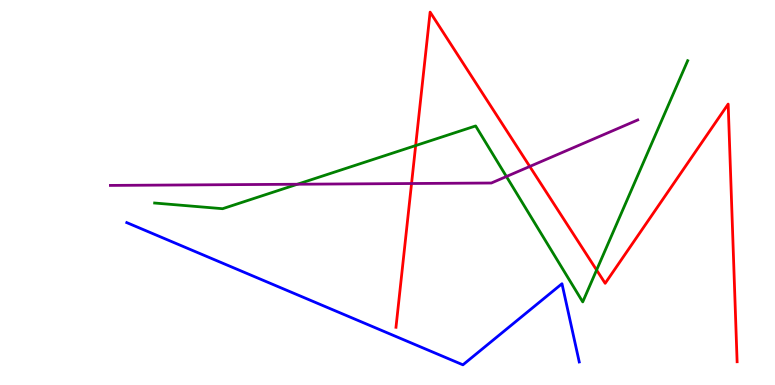[{'lines': ['blue', 'red'], 'intersections': []}, {'lines': ['green', 'red'], 'intersections': [{'x': 5.36, 'y': 6.22}, {'x': 7.7, 'y': 2.99}]}, {'lines': ['purple', 'red'], 'intersections': [{'x': 5.31, 'y': 5.23}, {'x': 6.84, 'y': 5.68}]}, {'lines': ['blue', 'green'], 'intersections': []}, {'lines': ['blue', 'purple'], 'intersections': []}, {'lines': ['green', 'purple'], 'intersections': [{'x': 3.84, 'y': 5.21}, {'x': 6.53, 'y': 5.41}]}]